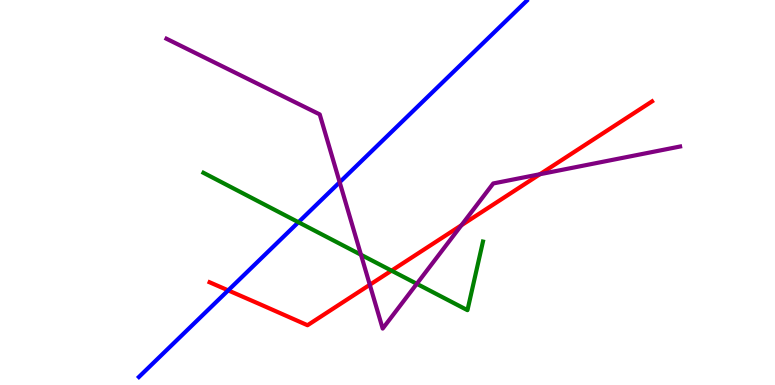[{'lines': ['blue', 'red'], 'intersections': [{'x': 2.94, 'y': 2.46}]}, {'lines': ['green', 'red'], 'intersections': [{'x': 5.05, 'y': 2.97}]}, {'lines': ['purple', 'red'], 'intersections': [{'x': 4.77, 'y': 2.6}, {'x': 5.95, 'y': 4.15}, {'x': 6.97, 'y': 5.47}]}, {'lines': ['blue', 'green'], 'intersections': [{'x': 3.85, 'y': 4.23}]}, {'lines': ['blue', 'purple'], 'intersections': [{'x': 4.38, 'y': 5.27}]}, {'lines': ['green', 'purple'], 'intersections': [{'x': 4.66, 'y': 3.38}, {'x': 5.38, 'y': 2.63}]}]